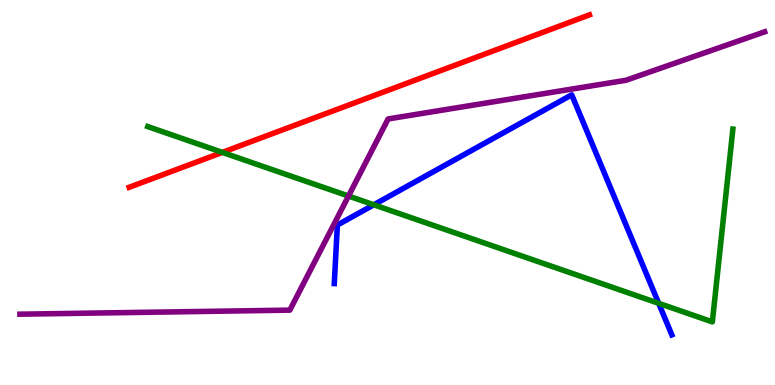[{'lines': ['blue', 'red'], 'intersections': []}, {'lines': ['green', 'red'], 'intersections': [{'x': 2.87, 'y': 6.04}]}, {'lines': ['purple', 'red'], 'intersections': []}, {'lines': ['blue', 'green'], 'intersections': [{'x': 4.82, 'y': 4.68}, {'x': 8.5, 'y': 2.12}]}, {'lines': ['blue', 'purple'], 'intersections': []}, {'lines': ['green', 'purple'], 'intersections': [{'x': 4.5, 'y': 4.91}]}]